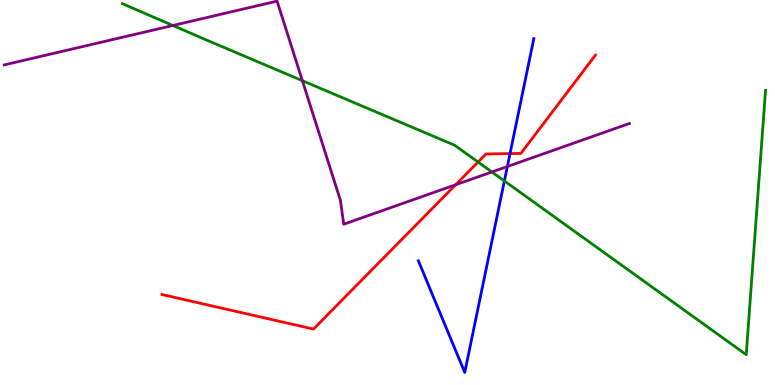[{'lines': ['blue', 'red'], 'intersections': [{'x': 6.58, 'y': 6.01}]}, {'lines': ['green', 'red'], 'intersections': [{'x': 6.17, 'y': 5.79}]}, {'lines': ['purple', 'red'], 'intersections': [{'x': 5.88, 'y': 5.2}]}, {'lines': ['blue', 'green'], 'intersections': [{'x': 6.51, 'y': 5.3}]}, {'lines': ['blue', 'purple'], 'intersections': [{'x': 6.55, 'y': 5.67}]}, {'lines': ['green', 'purple'], 'intersections': [{'x': 2.23, 'y': 9.34}, {'x': 3.9, 'y': 7.9}, {'x': 6.35, 'y': 5.53}]}]